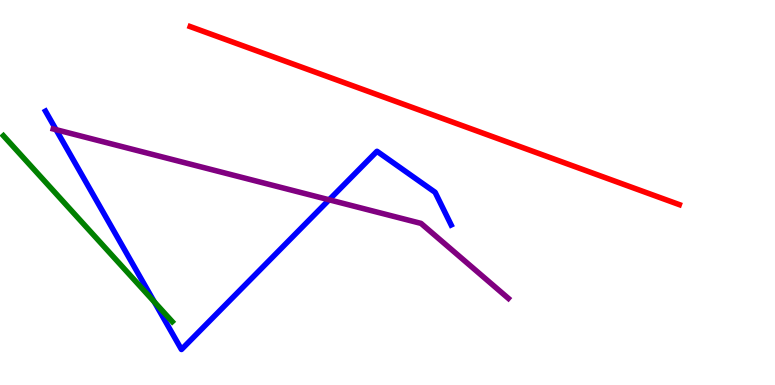[{'lines': ['blue', 'red'], 'intersections': []}, {'lines': ['green', 'red'], 'intersections': []}, {'lines': ['purple', 'red'], 'intersections': []}, {'lines': ['blue', 'green'], 'intersections': [{'x': 1.99, 'y': 2.16}]}, {'lines': ['blue', 'purple'], 'intersections': [{'x': 0.723, 'y': 6.63}, {'x': 4.25, 'y': 4.81}]}, {'lines': ['green', 'purple'], 'intersections': []}]